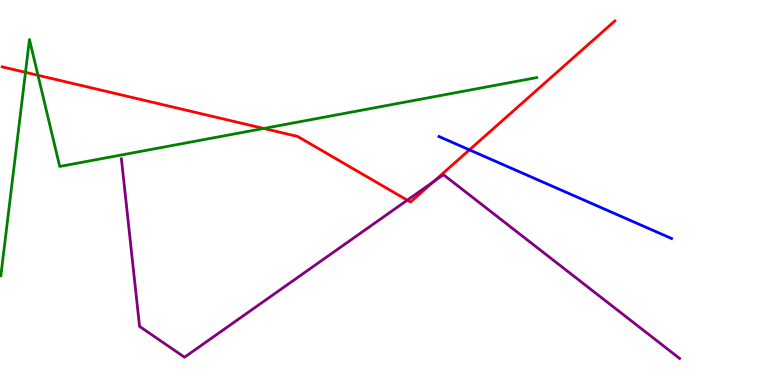[{'lines': ['blue', 'red'], 'intersections': [{'x': 6.06, 'y': 6.11}]}, {'lines': ['green', 'red'], 'intersections': [{'x': 0.329, 'y': 8.12}, {'x': 0.49, 'y': 8.04}, {'x': 3.4, 'y': 6.66}]}, {'lines': ['purple', 'red'], 'intersections': [{'x': 5.26, 'y': 4.8}, {'x': 5.59, 'y': 5.28}]}, {'lines': ['blue', 'green'], 'intersections': []}, {'lines': ['blue', 'purple'], 'intersections': []}, {'lines': ['green', 'purple'], 'intersections': []}]